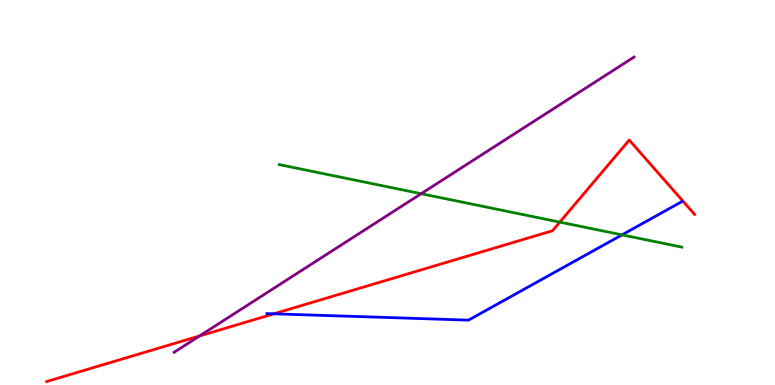[{'lines': ['blue', 'red'], 'intersections': [{'x': 3.53, 'y': 1.85}]}, {'lines': ['green', 'red'], 'intersections': [{'x': 7.22, 'y': 4.23}]}, {'lines': ['purple', 'red'], 'intersections': [{'x': 2.57, 'y': 1.27}]}, {'lines': ['blue', 'green'], 'intersections': [{'x': 8.03, 'y': 3.9}]}, {'lines': ['blue', 'purple'], 'intersections': []}, {'lines': ['green', 'purple'], 'intersections': [{'x': 5.43, 'y': 4.97}]}]